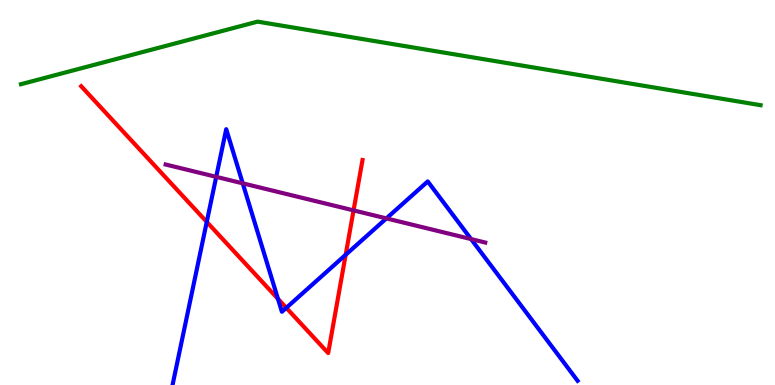[{'lines': ['blue', 'red'], 'intersections': [{'x': 2.67, 'y': 4.24}, {'x': 3.59, 'y': 2.24}, {'x': 3.69, 'y': 2.0}, {'x': 4.46, 'y': 3.38}]}, {'lines': ['green', 'red'], 'intersections': []}, {'lines': ['purple', 'red'], 'intersections': [{'x': 4.56, 'y': 4.54}]}, {'lines': ['blue', 'green'], 'intersections': []}, {'lines': ['blue', 'purple'], 'intersections': [{'x': 2.79, 'y': 5.41}, {'x': 3.13, 'y': 5.24}, {'x': 4.99, 'y': 4.33}, {'x': 6.08, 'y': 3.79}]}, {'lines': ['green', 'purple'], 'intersections': []}]